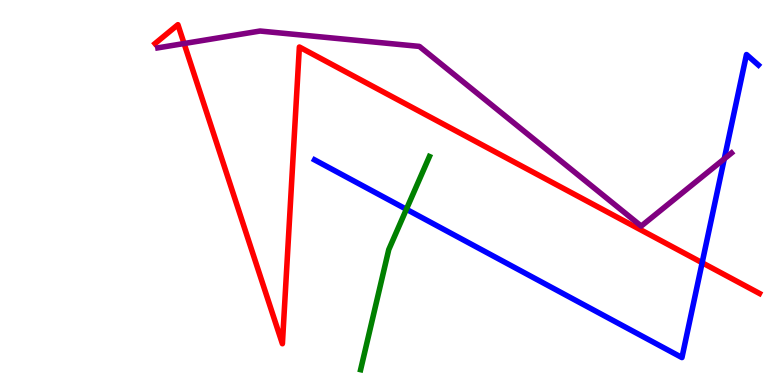[{'lines': ['blue', 'red'], 'intersections': [{'x': 9.06, 'y': 3.18}]}, {'lines': ['green', 'red'], 'intersections': []}, {'lines': ['purple', 'red'], 'intersections': [{'x': 2.38, 'y': 8.87}]}, {'lines': ['blue', 'green'], 'intersections': [{'x': 5.24, 'y': 4.56}]}, {'lines': ['blue', 'purple'], 'intersections': [{'x': 9.35, 'y': 5.87}]}, {'lines': ['green', 'purple'], 'intersections': []}]